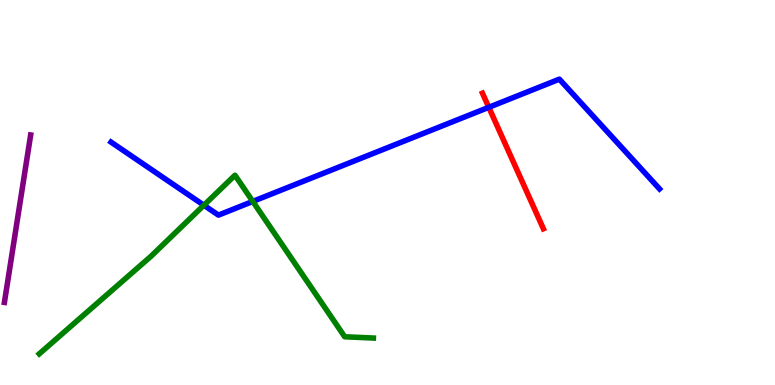[{'lines': ['blue', 'red'], 'intersections': [{'x': 6.31, 'y': 7.21}]}, {'lines': ['green', 'red'], 'intersections': []}, {'lines': ['purple', 'red'], 'intersections': []}, {'lines': ['blue', 'green'], 'intersections': [{'x': 2.63, 'y': 4.67}, {'x': 3.26, 'y': 4.77}]}, {'lines': ['blue', 'purple'], 'intersections': []}, {'lines': ['green', 'purple'], 'intersections': []}]